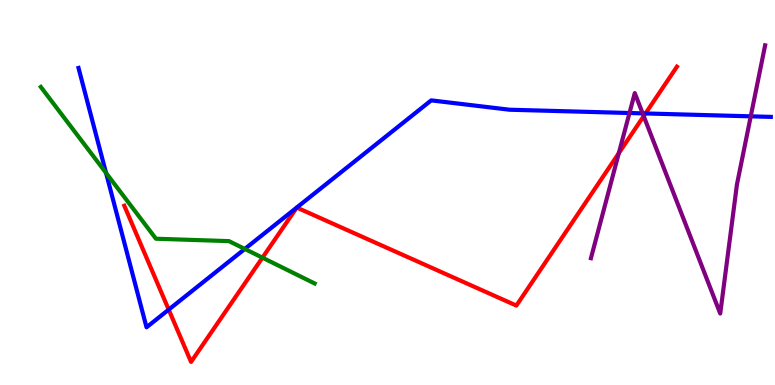[{'lines': ['blue', 'red'], 'intersections': [{'x': 2.18, 'y': 1.96}, {'x': 8.33, 'y': 7.05}]}, {'lines': ['green', 'red'], 'intersections': [{'x': 3.39, 'y': 3.31}]}, {'lines': ['purple', 'red'], 'intersections': [{'x': 7.98, 'y': 6.02}, {'x': 8.31, 'y': 6.98}]}, {'lines': ['blue', 'green'], 'intersections': [{'x': 1.37, 'y': 5.51}, {'x': 3.16, 'y': 3.53}]}, {'lines': ['blue', 'purple'], 'intersections': [{'x': 8.12, 'y': 7.06}, {'x': 8.29, 'y': 7.06}, {'x': 9.69, 'y': 6.98}]}, {'lines': ['green', 'purple'], 'intersections': []}]